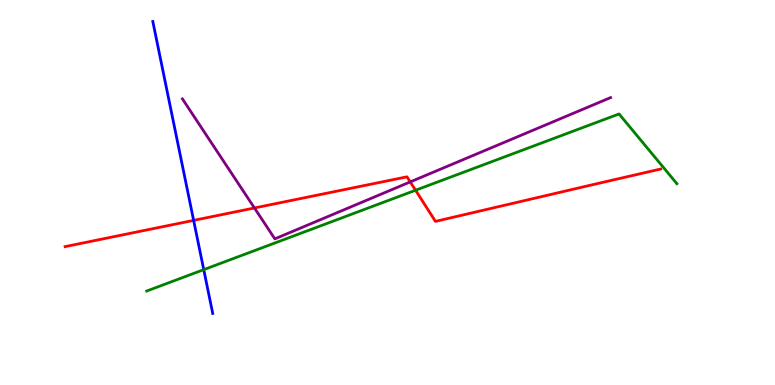[{'lines': ['blue', 'red'], 'intersections': [{'x': 2.5, 'y': 4.28}]}, {'lines': ['green', 'red'], 'intersections': [{'x': 5.36, 'y': 5.06}]}, {'lines': ['purple', 'red'], 'intersections': [{'x': 3.28, 'y': 4.6}, {'x': 5.29, 'y': 5.28}]}, {'lines': ['blue', 'green'], 'intersections': [{'x': 2.63, 'y': 3.0}]}, {'lines': ['blue', 'purple'], 'intersections': []}, {'lines': ['green', 'purple'], 'intersections': []}]